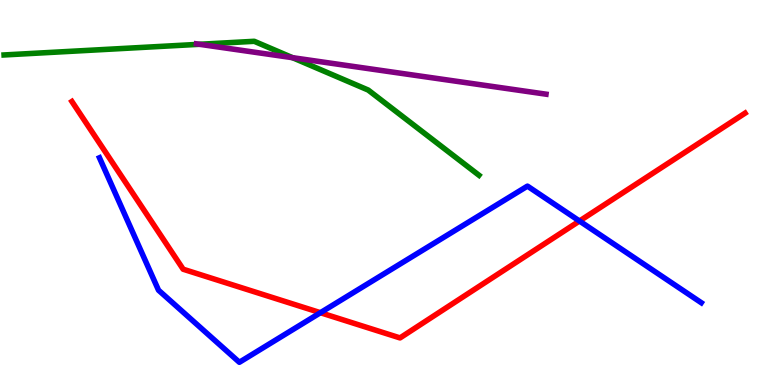[{'lines': ['blue', 'red'], 'intersections': [{'x': 4.13, 'y': 1.88}, {'x': 7.48, 'y': 4.26}]}, {'lines': ['green', 'red'], 'intersections': []}, {'lines': ['purple', 'red'], 'intersections': []}, {'lines': ['blue', 'green'], 'intersections': []}, {'lines': ['blue', 'purple'], 'intersections': []}, {'lines': ['green', 'purple'], 'intersections': [{'x': 2.57, 'y': 8.85}, {'x': 3.77, 'y': 8.5}]}]